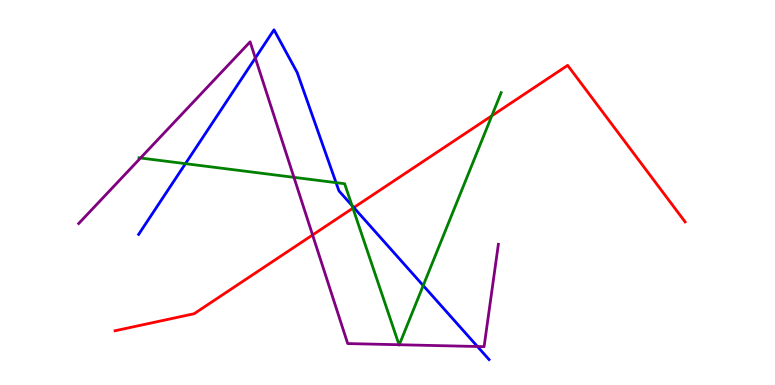[{'lines': ['blue', 'red'], 'intersections': [{'x': 4.57, 'y': 4.61}]}, {'lines': ['green', 'red'], 'intersections': [{'x': 4.55, 'y': 4.59}, {'x': 6.35, 'y': 6.99}]}, {'lines': ['purple', 'red'], 'intersections': [{'x': 4.03, 'y': 3.9}]}, {'lines': ['blue', 'green'], 'intersections': [{'x': 2.39, 'y': 5.75}, {'x': 4.34, 'y': 5.26}, {'x': 4.54, 'y': 4.66}, {'x': 5.46, 'y': 2.58}]}, {'lines': ['blue', 'purple'], 'intersections': [{'x': 3.29, 'y': 8.49}, {'x': 6.16, 'y': 1.0}]}, {'lines': ['green', 'purple'], 'intersections': [{'x': 1.81, 'y': 5.9}, {'x': 3.79, 'y': 5.39}, {'x': 5.15, 'y': 1.05}, {'x': 5.15, 'y': 1.05}]}]